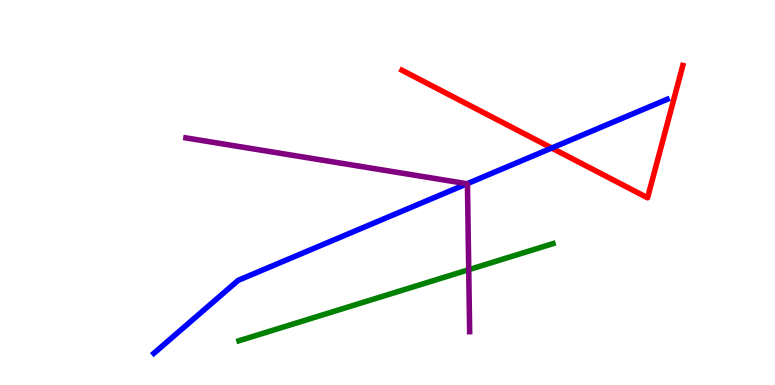[{'lines': ['blue', 'red'], 'intersections': [{'x': 7.12, 'y': 6.16}]}, {'lines': ['green', 'red'], 'intersections': []}, {'lines': ['purple', 'red'], 'intersections': []}, {'lines': ['blue', 'green'], 'intersections': []}, {'lines': ['blue', 'purple'], 'intersections': [{'x': 6.03, 'y': 5.23}]}, {'lines': ['green', 'purple'], 'intersections': [{'x': 6.05, 'y': 2.99}]}]